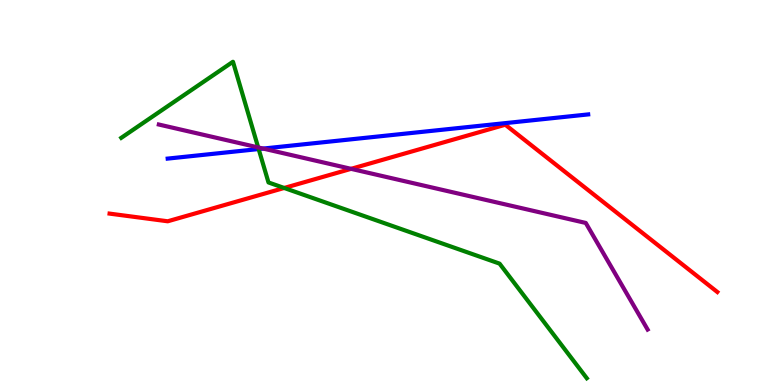[{'lines': ['blue', 'red'], 'intersections': []}, {'lines': ['green', 'red'], 'intersections': [{'x': 3.67, 'y': 5.12}]}, {'lines': ['purple', 'red'], 'intersections': [{'x': 4.53, 'y': 5.61}]}, {'lines': ['blue', 'green'], 'intersections': [{'x': 3.34, 'y': 6.13}]}, {'lines': ['blue', 'purple'], 'intersections': [{'x': 3.4, 'y': 6.14}]}, {'lines': ['green', 'purple'], 'intersections': [{'x': 3.33, 'y': 6.17}]}]